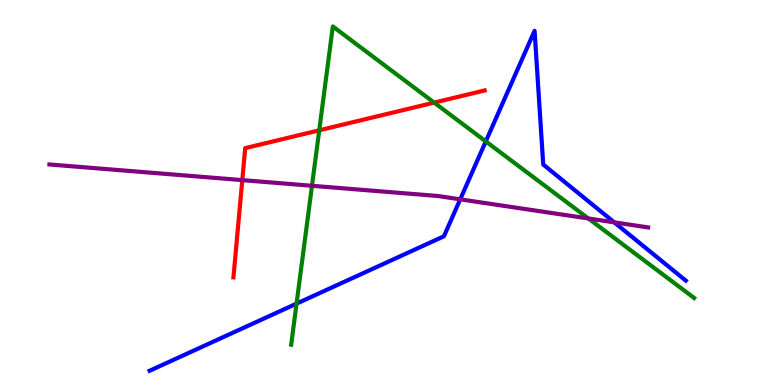[{'lines': ['blue', 'red'], 'intersections': []}, {'lines': ['green', 'red'], 'intersections': [{'x': 4.12, 'y': 6.62}, {'x': 5.6, 'y': 7.33}]}, {'lines': ['purple', 'red'], 'intersections': [{'x': 3.13, 'y': 5.32}]}, {'lines': ['blue', 'green'], 'intersections': [{'x': 3.83, 'y': 2.11}, {'x': 6.27, 'y': 6.33}]}, {'lines': ['blue', 'purple'], 'intersections': [{'x': 5.94, 'y': 4.82}, {'x': 7.93, 'y': 4.22}]}, {'lines': ['green', 'purple'], 'intersections': [{'x': 4.03, 'y': 5.17}, {'x': 7.59, 'y': 4.32}]}]